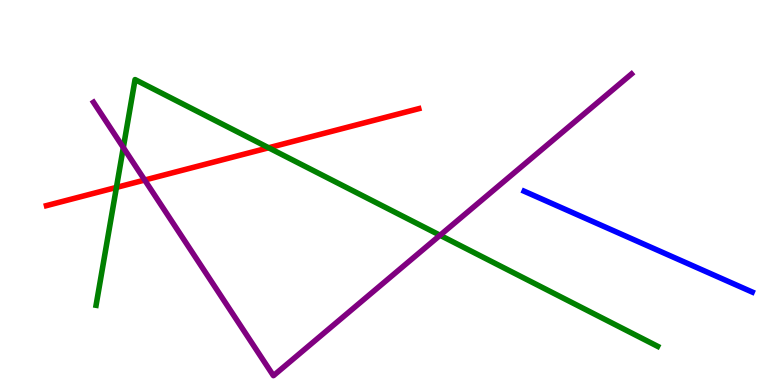[{'lines': ['blue', 'red'], 'intersections': []}, {'lines': ['green', 'red'], 'intersections': [{'x': 1.5, 'y': 5.13}, {'x': 3.47, 'y': 6.16}]}, {'lines': ['purple', 'red'], 'intersections': [{'x': 1.87, 'y': 5.32}]}, {'lines': ['blue', 'green'], 'intersections': []}, {'lines': ['blue', 'purple'], 'intersections': []}, {'lines': ['green', 'purple'], 'intersections': [{'x': 1.59, 'y': 6.17}, {'x': 5.68, 'y': 3.89}]}]